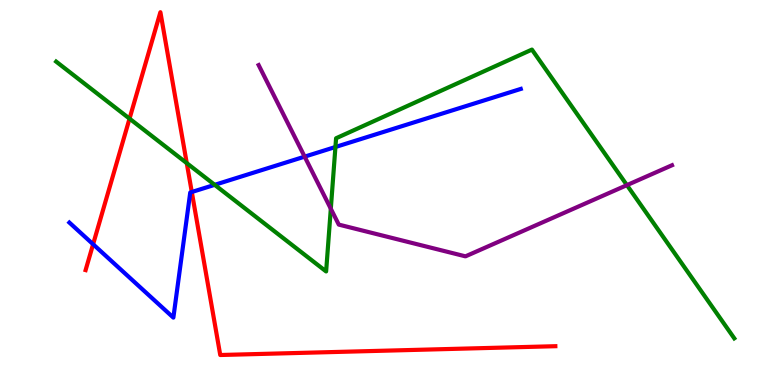[{'lines': ['blue', 'red'], 'intersections': [{'x': 1.2, 'y': 3.66}, {'x': 2.47, 'y': 5.01}]}, {'lines': ['green', 'red'], 'intersections': [{'x': 1.67, 'y': 6.92}, {'x': 2.41, 'y': 5.76}]}, {'lines': ['purple', 'red'], 'intersections': []}, {'lines': ['blue', 'green'], 'intersections': [{'x': 2.77, 'y': 5.2}, {'x': 4.33, 'y': 6.18}]}, {'lines': ['blue', 'purple'], 'intersections': [{'x': 3.93, 'y': 5.93}]}, {'lines': ['green', 'purple'], 'intersections': [{'x': 4.27, 'y': 4.58}, {'x': 8.09, 'y': 5.19}]}]